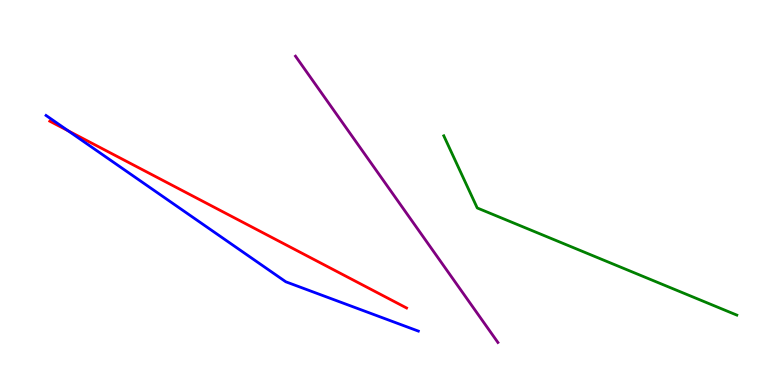[{'lines': ['blue', 'red'], 'intersections': [{'x': 0.879, 'y': 6.6}]}, {'lines': ['green', 'red'], 'intersections': []}, {'lines': ['purple', 'red'], 'intersections': []}, {'lines': ['blue', 'green'], 'intersections': []}, {'lines': ['blue', 'purple'], 'intersections': []}, {'lines': ['green', 'purple'], 'intersections': []}]